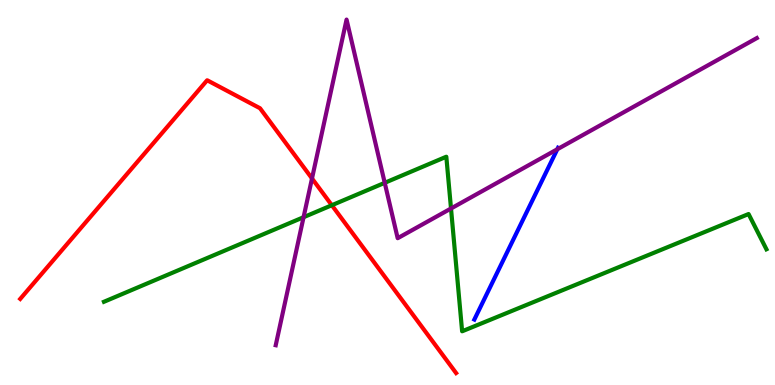[{'lines': ['blue', 'red'], 'intersections': []}, {'lines': ['green', 'red'], 'intersections': [{'x': 4.28, 'y': 4.67}]}, {'lines': ['purple', 'red'], 'intersections': [{'x': 4.03, 'y': 5.36}]}, {'lines': ['blue', 'green'], 'intersections': []}, {'lines': ['blue', 'purple'], 'intersections': [{'x': 7.19, 'y': 6.12}]}, {'lines': ['green', 'purple'], 'intersections': [{'x': 3.92, 'y': 4.36}, {'x': 4.96, 'y': 5.25}, {'x': 5.82, 'y': 4.58}]}]